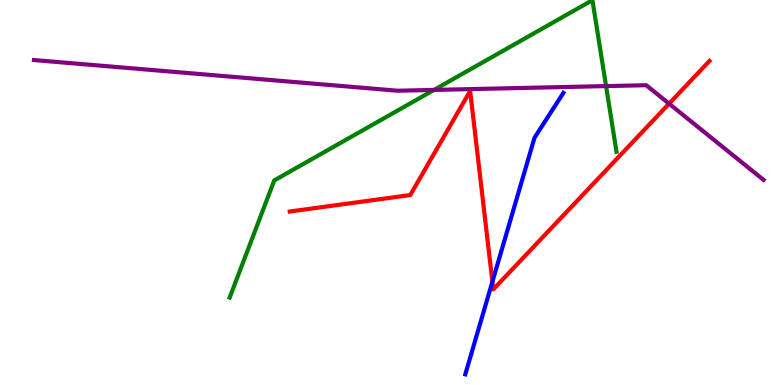[{'lines': ['blue', 'red'], 'intersections': [{'x': 6.35, 'y': 2.68}]}, {'lines': ['green', 'red'], 'intersections': []}, {'lines': ['purple', 'red'], 'intersections': [{'x': 8.63, 'y': 7.31}]}, {'lines': ['blue', 'green'], 'intersections': []}, {'lines': ['blue', 'purple'], 'intersections': []}, {'lines': ['green', 'purple'], 'intersections': [{'x': 5.6, 'y': 7.66}, {'x': 7.82, 'y': 7.76}]}]